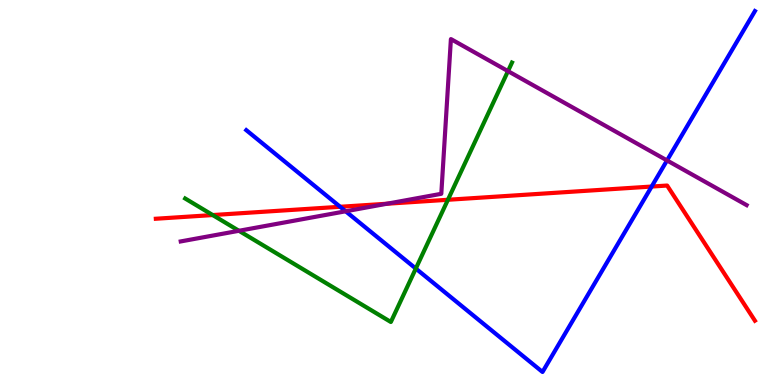[{'lines': ['blue', 'red'], 'intersections': [{'x': 4.39, 'y': 4.63}, {'x': 8.41, 'y': 5.15}]}, {'lines': ['green', 'red'], 'intersections': [{'x': 2.74, 'y': 4.41}, {'x': 5.78, 'y': 4.81}]}, {'lines': ['purple', 'red'], 'intersections': [{'x': 4.99, 'y': 4.71}]}, {'lines': ['blue', 'green'], 'intersections': [{'x': 5.37, 'y': 3.02}]}, {'lines': ['blue', 'purple'], 'intersections': [{'x': 4.46, 'y': 4.51}, {'x': 8.61, 'y': 5.83}]}, {'lines': ['green', 'purple'], 'intersections': [{'x': 3.08, 'y': 4.01}, {'x': 6.55, 'y': 8.15}]}]